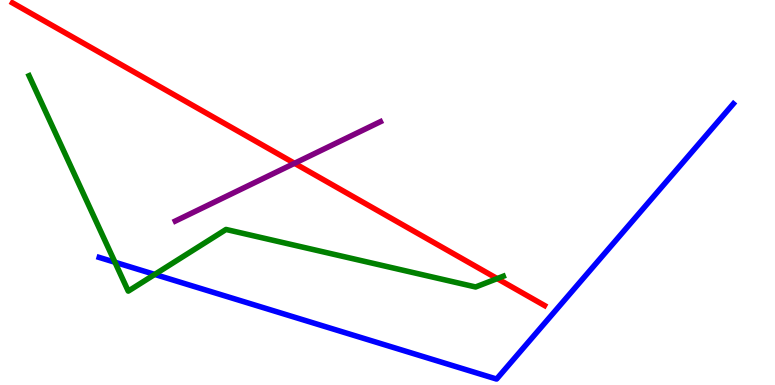[{'lines': ['blue', 'red'], 'intersections': []}, {'lines': ['green', 'red'], 'intersections': [{'x': 6.42, 'y': 2.76}]}, {'lines': ['purple', 'red'], 'intersections': [{'x': 3.8, 'y': 5.76}]}, {'lines': ['blue', 'green'], 'intersections': [{'x': 1.48, 'y': 3.19}, {'x': 2.0, 'y': 2.87}]}, {'lines': ['blue', 'purple'], 'intersections': []}, {'lines': ['green', 'purple'], 'intersections': []}]